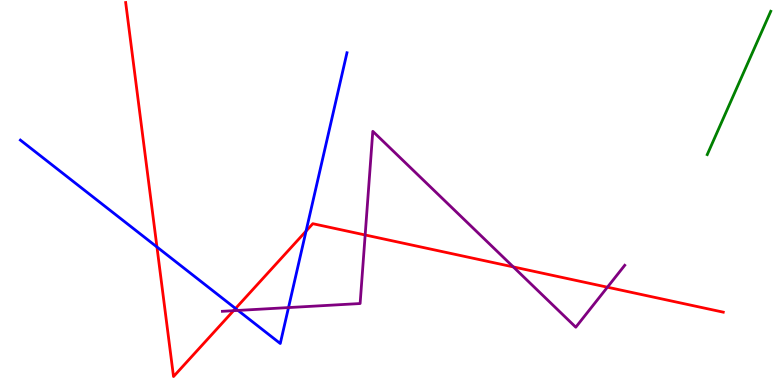[{'lines': ['blue', 'red'], 'intersections': [{'x': 2.03, 'y': 3.58}, {'x': 3.04, 'y': 1.99}, {'x': 3.95, 'y': 4.0}]}, {'lines': ['green', 'red'], 'intersections': []}, {'lines': ['purple', 'red'], 'intersections': [{'x': 3.01, 'y': 1.93}, {'x': 4.71, 'y': 3.9}, {'x': 6.62, 'y': 3.07}, {'x': 7.84, 'y': 2.54}]}, {'lines': ['blue', 'green'], 'intersections': []}, {'lines': ['blue', 'purple'], 'intersections': [{'x': 3.07, 'y': 1.94}, {'x': 3.72, 'y': 2.01}]}, {'lines': ['green', 'purple'], 'intersections': []}]